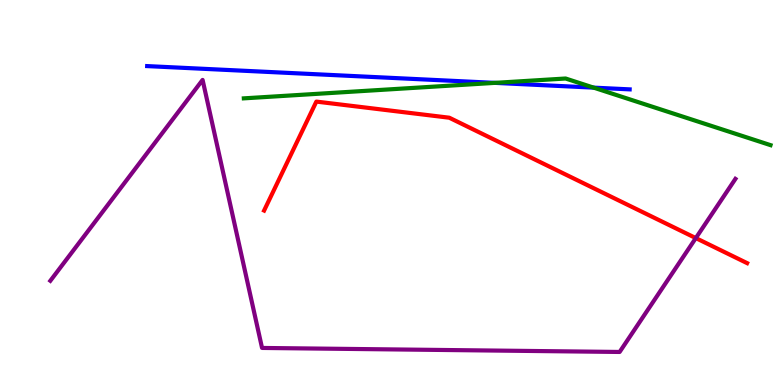[{'lines': ['blue', 'red'], 'intersections': []}, {'lines': ['green', 'red'], 'intersections': []}, {'lines': ['purple', 'red'], 'intersections': [{'x': 8.98, 'y': 3.82}]}, {'lines': ['blue', 'green'], 'intersections': [{'x': 6.39, 'y': 7.85}, {'x': 7.66, 'y': 7.72}]}, {'lines': ['blue', 'purple'], 'intersections': []}, {'lines': ['green', 'purple'], 'intersections': []}]